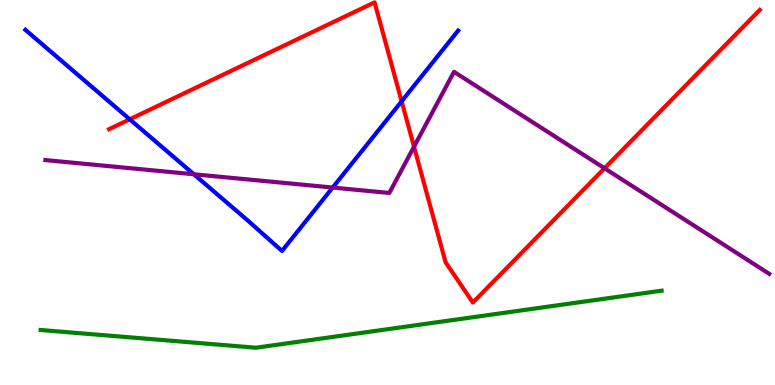[{'lines': ['blue', 'red'], 'intersections': [{'x': 1.67, 'y': 6.9}, {'x': 5.18, 'y': 7.37}]}, {'lines': ['green', 'red'], 'intersections': []}, {'lines': ['purple', 'red'], 'intersections': [{'x': 5.34, 'y': 6.19}, {'x': 7.8, 'y': 5.63}]}, {'lines': ['blue', 'green'], 'intersections': []}, {'lines': ['blue', 'purple'], 'intersections': [{'x': 2.5, 'y': 5.47}, {'x': 4.29, 'y': 5.13}]}, {'lines': ['green', 'purple'], 'intersections': []}]